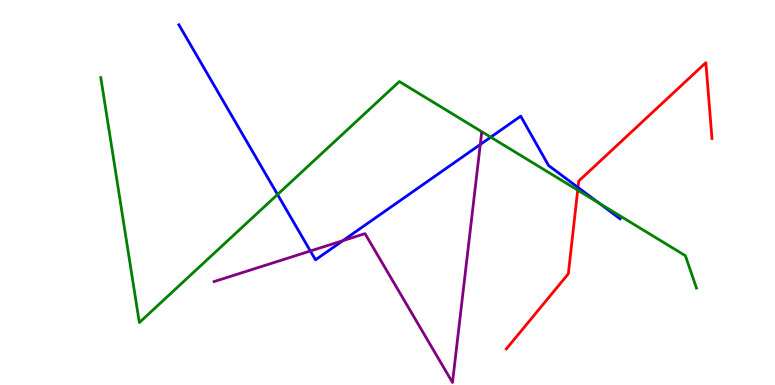[{'lines': ['blue', 'red'], 'intersections': [{'x': 7.46, 'y': 5.13}]}, {'lines': ['green', 'red'], 'intersections': [{'x': 7.45, 'y': 5.06}]}, {'lines': ['purple', 'red'], 'intersections': []}, {'lines': ['blue', 'green'], 'intersections': [{'x': 3.58, 'y': 4.95}, {'x': 6.33, 'y': 6.44}, {'x': 7.73, 'y': 4.72}]}, {'lines': ['blue', 'purple'], 'intersections': [{'x': 4.0, 'y': 3.48}, {'x': 4.42, 'y': 3.75}, {'x': 6.2, 'y': 6.25}]}, {'lines': ['green', 'purple'], 'intersections': []}]